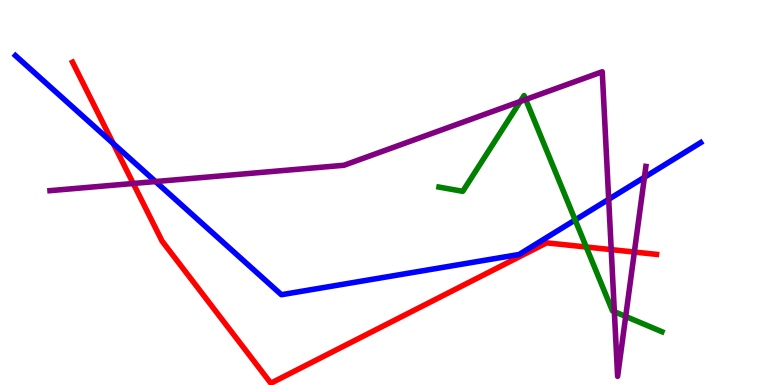[{'lines': ['blue', 'red'], 'intersections': [{'x': 1.46, 'y': 6.27}]}, {'lines': ['green', 'red'], 'intersections': [{'x': 7.56, 'y': 3.58}]}, {'lines': ['purple', 'red'], 'intersections': [{'x': 1.72, 'y': 5.23}, {'x': 7.89, 'y': 3.52}, {'x': 8.19, 'y': 3.45}]}, {'lines': ['blue', 'green'], 'intersections': [{'x': 7.42, 'y': 4.29}]}, {'lines': ['blue', 'purple'], 'intersections': [{'x': 2.01, 'y': 5.28}, {'x': 7.85, 'y': 4.82}, {'x': 8.32, 'y': 5.4}]}, {'lines': ['green', 'purple'], 'intersections': [{'x': 6.71, 'y': 7.37}, {'x': 6.78, 'y': 7.42}, {'x': 7.93, 'y': 1.9}, {'x': 8.07, 'y': 1.78}]}]